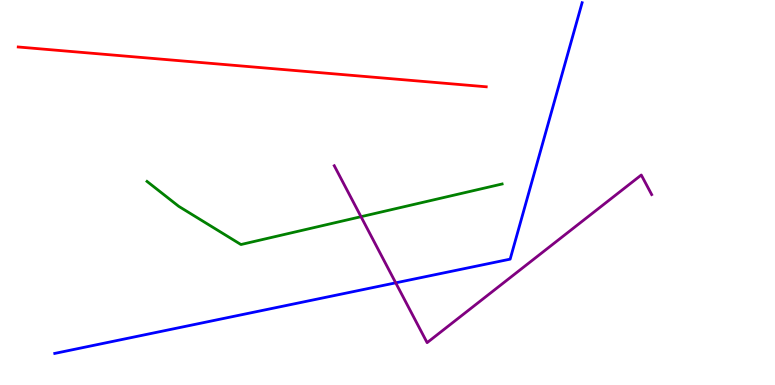[{'lines': ['blue', 'red'], 'intersections': []}, {'lines': ['green', 'red'], 'intersections': []}, {'lines': ['purple', 'red'], 'intersections': []}, {'lines': ['blue', 'green'], 'intersections': []}, {'lines': ['blue', 'purple'], 'intersections': [{'x': 5.11, 'y': 2.65}]}, {'lines': ['green', 'purple'], 'intersections': [{'x': 4.66, 'y': 4.37}]}]